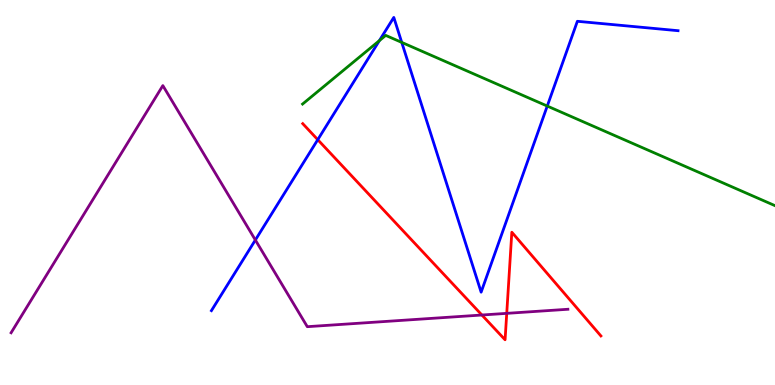[{'lines': ['blue', 'red'], 'intersections': [{'x': 4.1, 'y': 6.37}]}, {'lines': ['green', 'red'], 'intersections': []}, {'lines': ['purple', 'red'], 'intersections': [{'x': 6.22, 'y': 1.82}, {'x': 6.54, 'y': 1.86}]}, {'lines': ['blue', 'green'], 'intersections': [{'x': 4.89, 'y': 8.94}, {'x': 5.18, 'y': 8.9}, {'x': 7.06, 'y': 7.25}]}, {'lines': ['blue', 'purple'], 'intersections': [{'x': 3.3, 'y': 3.77}]}, {'lines': ['green', 'purple'], 'intersections': []}]